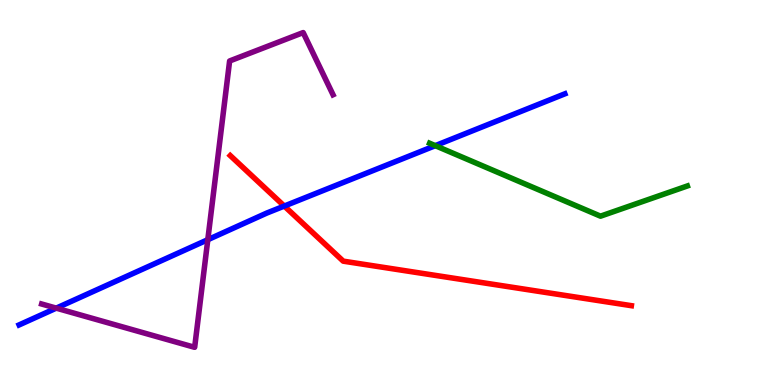[{'lines': ['blue', 'red'], 'intersections': [{'x': 3.67, 'y': 4.65}]}, {'lines': ['green', 'red'], 'intersections': []}, {'lines': ['purple', 'red'], 'intersections': []}, {'lines': ['blue', 'green'], 'intersections': [{'x': 5.62, 'y': 6.22}]}, {'lines': ['blue', 'purple'], 'intersections': [{'x': 0.726, 'y': 2.0}, {'x': 2.68, 'y': 3.77}]}, {'lines': ['green', 'purple'], 'intersections': []}]